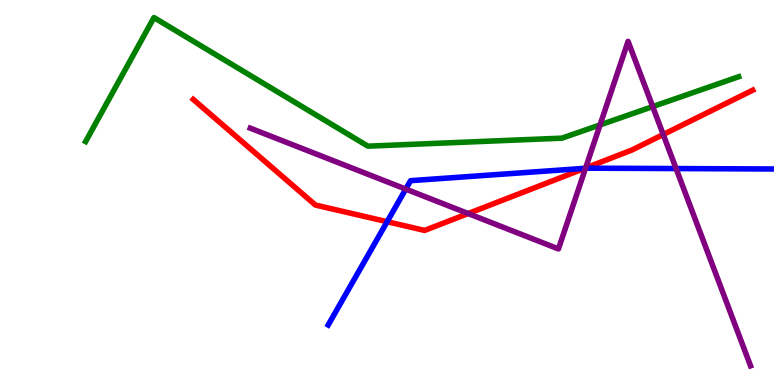[{'lines': ['blue', 'red'], 'intersections': [{'x': 5.0, 'y': 4.24}, {'x': 7.54, 'y': 5.63}]}, {'lines': ['green', 'red'], 'intersections': []}, {'lines': ['purple', 'red'], 'intersections': [{'x': 6.04, 'y': 4.45}, {'x': 7.56, 'y': 5.64}, {'x': 8.56, 'y': 6.51}]}, {'lines': ['blue', 'green'], 'intersections': []}, {'lines': ['blue', 'purple'], 'intersections': [{'x': 5.24, 'y': 5.09}, {'x': 7.55, 'y': 5.63}, {'x': 8.72, 'y': 5.62}]}, {'lines': ['green', 'purple'], 'intersections': [{'x': 7.74, 'y': 6.76}, {'x': 8.42, 'y': 7.23}]}]